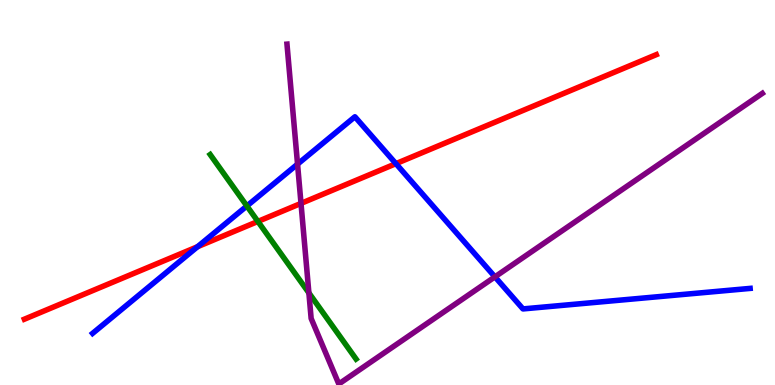[{'lines': ['blue', 'red'], 'intersections': [{'x': 2.55, 'y': 3.59}, {'x': 5.11, 'y': 5.75}]}, {'lines': ['green', 'red'], 'intersections': [{'x': 3.33, 'y': 4.25}]}, {'lines': ['purple', 'red'], 'intersections': [{'x': 3.88, 'y': 4.72}]}, {'lines': ['blue', 'green'], 'intersections': [{'x': 3.19, 'y': 4.65}]}, {'lines': ['blue', 'purple'], 'intersections': [{'x': 3.84, 'y': 5.74}, {'x': 6.39, 'y': 2.81}]}, {'lines': ['green', 'purple'], 'intersections': [{'x': 3.99, 'y': 2.39}]}]